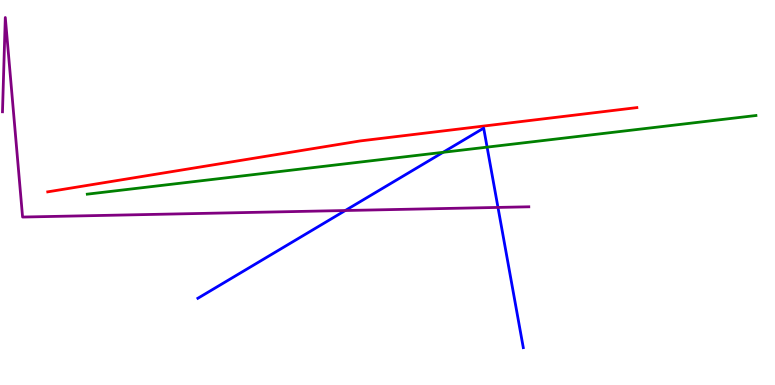[{'lines': ['blue', 'red'], 'intersections': []}, {'lines': ['green', 'red'], 'intersections': []}, {'lines': ['purple', 'red'], 'intersections': []}, {'lines': ['blue', 'green'], 'intersections': [{'x': 5.72, 'y': 6.04}, {'x': 6.29, 'y': 6.18}]}, {'lines': ['blue', 'purple'], 'intersections': [{'x': 4.46, 'y': 4.53}, {'x': 6.43, 'y': 4.61}]}, {'lines': ['green', 'purple'], 'intersections': []}]